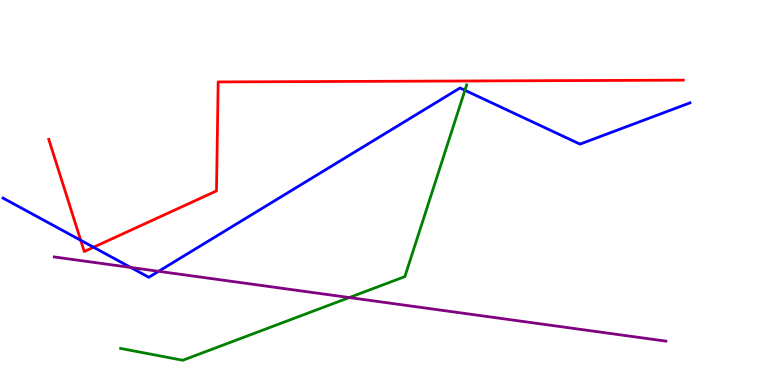[{'lines': ['blue', 'red'], 'intersections': [{'x': 1.04, 'y': 3.76}, {'x': 1.21, 'y': 3.58}]}, {'lines': ['green', 'red'], 'intersections': []}, {'lines': ['purple', 'red'], 'intersections': []}, {'lines': ['blue', 'green'], 'intersections': [{'x': 6.0, 'y': 7.66}]}, {'lines': ['blue', 'purple'], 'intersections': [{'x': 1.69, 'y': 3.05}, {'x': 2.05, 'y': 2.95}]}, {'lines': ['green', 'purple'], 'intersections': [{'x': 4.51, 'y': 2.27}]}]